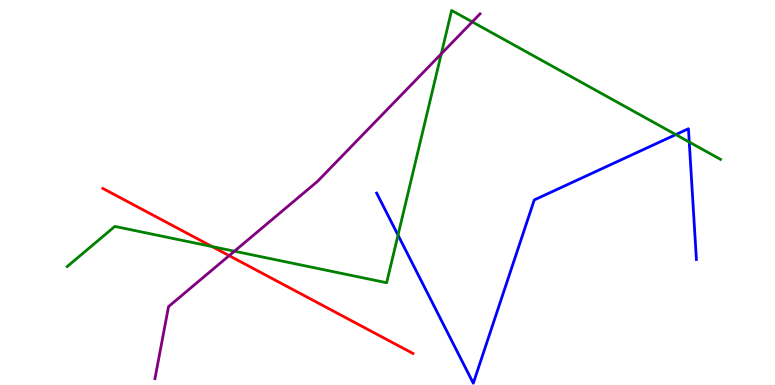[{'lines': ['blue', 'red'], 'intersections': []}, {'lines': ['green', 'red'], 'intersections': [{'x': 2.74, 'y': 3.6}]}, {'lines': ['purple', 'red'], 'intersections': [{'x': 2.96, 'y': 3.36}]}, {'lines': ['blue', 'green'], 'intersections': [{'x': 5.14, 'y': 3.89}, {'x': 8.72, 'y': 6.5}, {'x': 8.89, 'y': 6.31}]}, {'lines': ['blue', 'purple'], 'intersections': []}, {'lines': ['green', 'purple'], 'intersections': [{'x': 3.03, 'y': 3.48}, {'x': 5.69, 'y': 8.6}, {'x': 6.09, 'y': 9.43}]}]